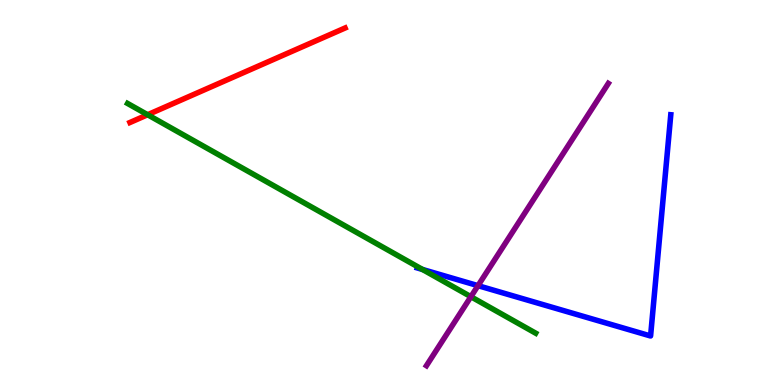[{'lines': ['blue', 'red'], 'intersections': []}, {'lines': ['green', 'red'], 'intersections': [{'x': 1.9, 'y': 7.02}]}, {'lines': ['purple', 'red'], 'intersections': []}, {'lines': ['blue', 'green'], 'intersections': [{'x': 5.45, 'y': 3.0}]}, {'lines': ['blue', 'purple'], 'intersections': [{'x': 6.17, 'y': 2.58}]}, {'lines': ['green', 'purple'], 'intersections': [{'x': 6.08, 'y': 2.29}]}]